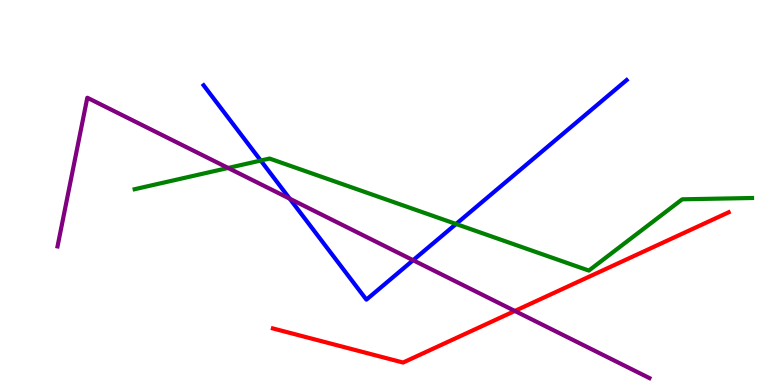[{'lines': ['blue', 'red'], 'intersections': []}, {'lines': ['green', 'red'], 'intersections': []}, {'lines': ['purple', 'red'], 'intersections': [{'x': 6.64, 'y': 1.92}]}, {'lines': ['blue', 'green'], 'intersections': [{'x': 3.36, 'y': 5.83}, {'x': 5.88, 'y': 4.18}]}, {'lines': ['blue', 'purple'], 'intersections': [{'x': 3.74, 'y': 4.84}, {'x': 5.33, 'y': 3.24}]}, {'lines': ['green', 'purple'], 'intersections': [{'x': 2.94, 'y': 5.64}]}]